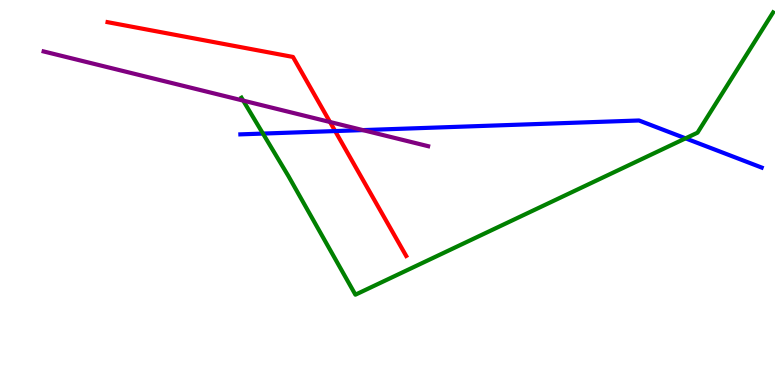[{'lines': ['blue', 'red'], 'intersections': [{'x': 4.32, 'y': 6.6}]}, {'lines': ['green', 'red'], 'intersections': []}, {'lines': ['purple', 'red'], 'intersections': [{'x': 4.26, 'y': 6.83}]}, {'lines': ['blue', 'green'], 'intersections': [{'x': 3.39, 'y': 6.53}, {'x': 8.85, 'y': 6.41}]}, {'lines': ['blue', 'purple'], 'intersections': [{'x': 4.68, 'y': 6.62}]}, {'lines': ['green', 'purple'], 'intersections': [{'x': 3.14, 'y': 7.39}]}]